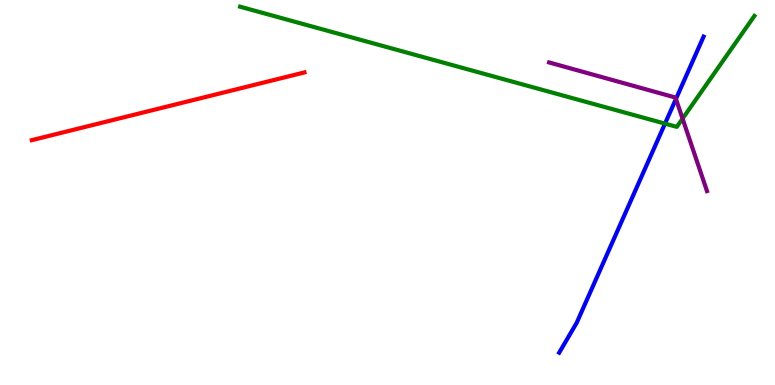[{'lines': ['blue', 'red'], 'intersections': []}, {'lines': ['green', 'red'], 'intersections': []}, {'lines': ['purple', 'red'], 'intersections': []}, {'lines': ['blue', 'green'], 'intersections': [{'x': 8.58, 'y': 6.79}]}, {'lines': ['blue', 'purple'], 'intersections': [{'x': 8.72, 'y': 7.43}]}, {'lines': ['green', 'purple'], 'intersections': [{'x': 8.81, 'y': 6.92}]}]